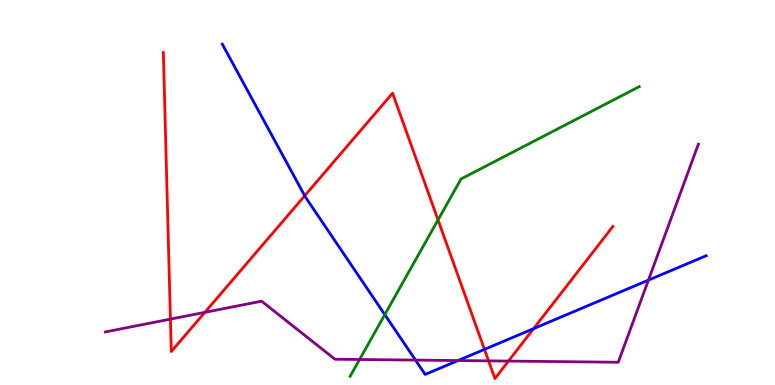[{'lines': ['blue', 'red'], 'intersections': [{'x': 3.93, 'y': 4.92}, {'x': 6.25, 'y': 0.925}, {'x': 6.89, 'y': 1.46}]}, {'lines': ['green', 'red'], 'intersections': [{'x': 5.65, 'y': 4.29}]}, {'lines': ['purple', 'red'], 'intersections': [{'x': 2.2, 'y': 1.71}, {'x': 2.64, 'y': 1.89}, {'x': 6.3, 'y': 0.627}, {'x': 6.56, 'y': 0.621}]}, {'lines': ['blue', 'green'], 'intersections': [{'x': 4.97, 'y': 1.83}]}, {'lines': ['blue', 'purple'], 'intersections': [{'x': 5.36, 'y': 0.647}, {'x': 5.91, 'y': 0.635}, {'x': 8.37, 'y': 2.72}]}, {'lines': ['green', 'purple'], 'intersections': [{'x': 4.64, 'y': 0.663}]}]